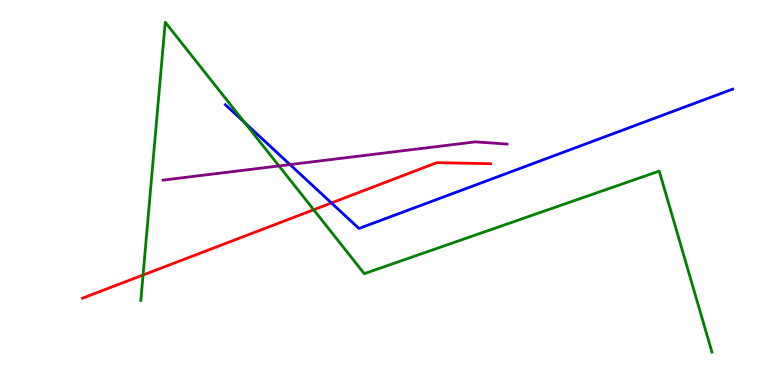[{'lines': ['blue', 'red'], 'intersections': [{'x': 4.28, 'y': 4.73}]}, {'lines': ['green', 'red'], 'intersections': [{'x': 1.85, 'y': 2.86}, {'x': 4.05, 'y': 4.55}]}, {'lines': ['purple', 'red'], 'intersections': []}, {'lines': ['blue', 'green'], 'intersections': [{'x': 3.16, 'y': 6.82}]}, {'lines': ['blue', 'purple'], 'intersections': [{'x': 3.74, 'y': 5.73}]}, {'lines': ['green', 'purple'], 'intersections': [{'x': 3.6, 'y': 5.69}]}]